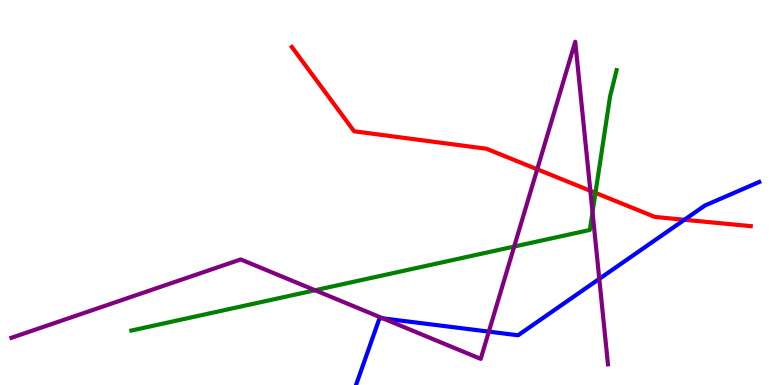[{'lines': ['blue', 'red'], 'intersections': [{'x': 8.83, 'y': 4.29}]}, {'lines': ['green', 'red'], 'intersections': [{'x': 7.68, 'y': 4.99}]}, {'lines': ['purple', 'red'], 'intersections': [{'x': 6.93, 'y': 5.6}, {'x': 7.62, 'y': 5.04}]}, {'lines': ['blue', 'green'], 'intersections': []}, {'lines': ['blue', 'purple'], 'intersections': [{'x': 4.94, 'y': 1.73}, {'x': 6.31, 'y': 1.39}, {'x': 7.73, 'y': 2.76}]}, {'lines': ['green', 'purple'], 'intersections': [{'x': 4.07, 'y': 2.46}, {'x': 6.63, 'y': 3.6}, {'x': 7.65, 'y': 4.49}]}]